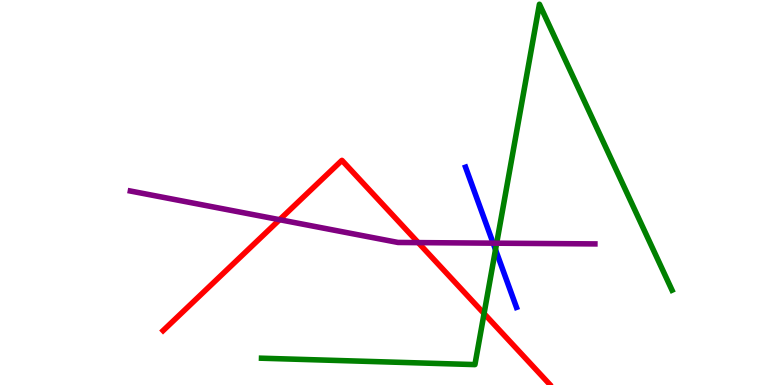[{'lines': ['blue', 'red'], 'intersections': []}, {'lines': ['green', 'red'], 'intersections': [{'x': 6.25, 'y': 1.85}]}, {'lines': ['purple', 'red'], 'intersections': [{'x': 3.61, 'y': 4.29}, {'x': 5.4, 'y': 3.7}]}, {'lines': ['blue', 'green'], 'intersections': [{'x': 6.39, 'y': 3.52}]}, {'lines': ['blue', 'purple'], 'intersections': [{'x': 6.36, 'y': 3.68}]}, {'lines': ['green', 'purple'], 'intersections': [{'x': 6.41, 'y': 3.68}]}]